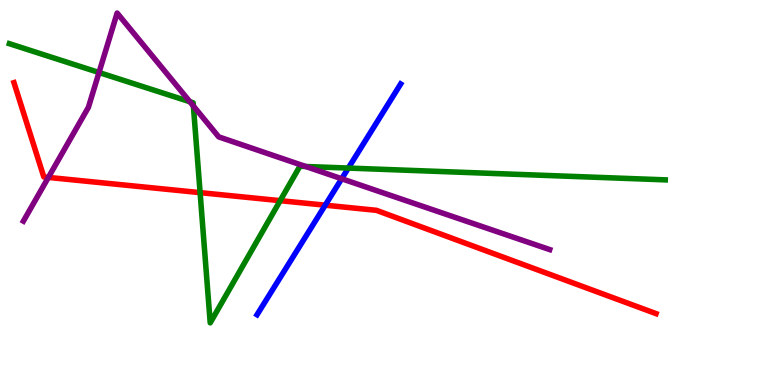[{'lines': ['blue', 'red'], 'intersections': [{'x': 4.2, 'y': 4.67}]}, {'lines': ['green', 'red'], 'intersections': [{'x': 2.58, 'y': 5.0}, {'x': 3.62, 'y': 4.79}]}, {'lines': ['purple', 'red'], 'intersections': [{'x': 0.624, 'y': 5.39}]}, {'lines': ['blue', 'green'], 'intersections': [{'x': 4.49, 'y': 5.63}]}, {'lines': ['blue', 'purple'], 'intersections': [{'x': 4.41, 'y': 5.36}]}, {'lines': ['green', 'purple'], 'intersections': [{'x': 1.28, 'y': 8.12}, {'x': 2.45, 'y': 7.36}, {'x': 2.5, 'y': 7.25}, {'x': 3.94, 'y': 5.68}]}]